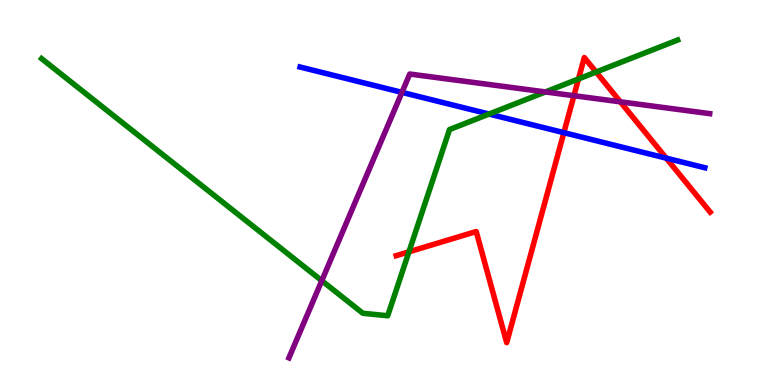[{'lines': ['blue', 'red'], 'intersections': [{'x': 7.28, 'y': 6.55}, {'x': 8.6, 'y': 5.89}]}, {'lines': ['green', 'red'], 'intersections': [{'x': 5.28, 'y': 3.46}, {'x': 7.46, 'y': 7.95}, {'x': 7.69, 'y': 8.13}]}, {'lines': ['purple', 'red'], 'intersections': [{'x': 7.41, 'y': 7.51}, {'x': 8.0, 'y': 7.35}]}, {'lines': ['blue', 'green'], 'intersections': [{'x': 6.31, 'y': 7.04}]}, {'lines': ['blue', 'purple'], 'intersections': [{'x': 5.19, 'y': 7.6}]}, {'lines': ['green', 'purple'], 'intersections': [{'x': 4.15, 'y': 2.71}, {'x': 7.04, 'y': 7.61}]}]